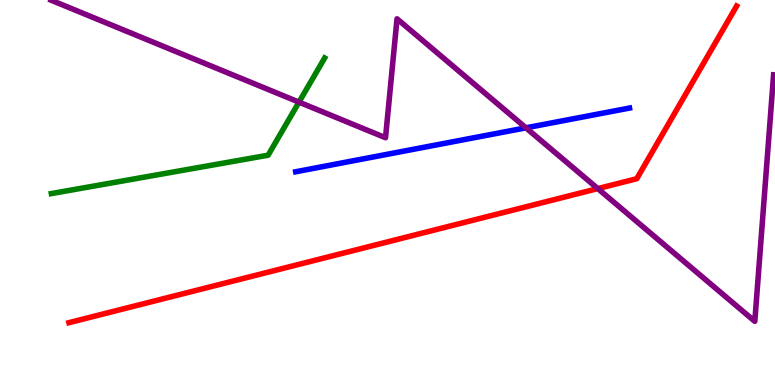[{'lines': ['blue', 'red'], 'intersections': []}, {'lines': ['green', 'red'], 'intersections': []}, {'lines': ['purple', 'red'], 'intersections': [{'x': 7.71, 'y': 5.1}]}, {'lines': ['blue', 'green'], 'intersections': []}, {'lines': ['blue', 'purple'], 'intersections': [{'x': 6.79, 'y': 6.68}]}, {'lines': ['green', 'purple'], 'intersections': [{'x': 3.86, 'y': 7.35}]}]